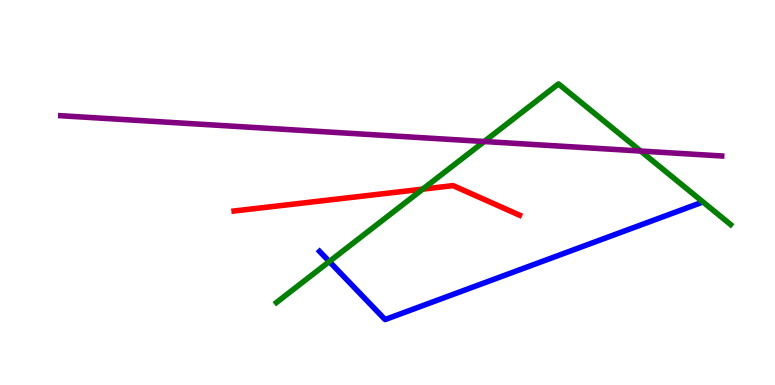[{'lines': ['blue', 'red'], 'intersections': []}, {'lines': ['green', 'red'], 'intersections': [{'x': 5.45, 'y': 5.09}]}, {'lines': ['purple', 'red'], 'intersections': []}, {'lines': ['blue', 'green'], 'intersections': [{'x': 4.25, 'y': 3.21}]}, {'lines': ['blue', 'purple'], 'intersections': []}, {'lines': ['green', 'purple'], 'intersections': [{'x': 6.25, 'y': 6.32}, {'x': 8.27, 'y': 6.08}]}]